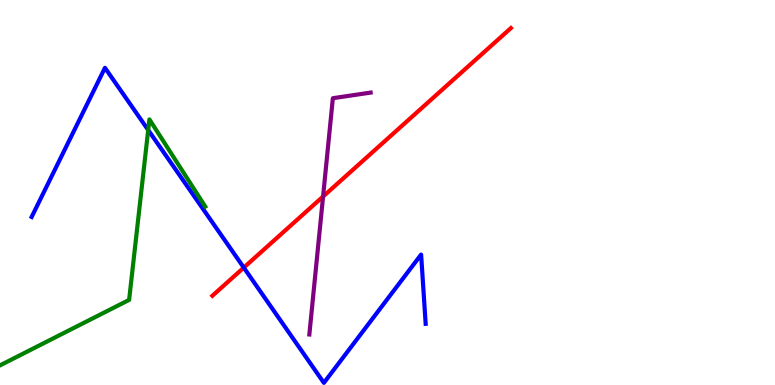[{'lines': ['blue', 'red'], 'intersections': [{'x': 3.15, 'y': 3.05}]}, {'lines': ['green', 'red'], 'intersections': []}, {'lines': ['purple', 'red'], 'intersections': [{'x': 4.17, 'y': 4.9}]}, {'lines': ['blue', 'green'], 'intersections': [{'x': 1.91, 'y': 6.62}]}, {'lines': ['blue', 'purple'], 'intersections': []}, {'lines': ['green', 'purple'], 'intersections': []}]